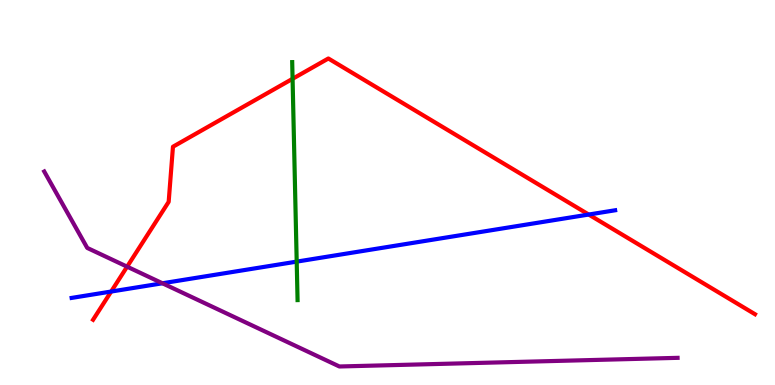[{'lines': ['blue', 'red'], 'intersections': [{'x': 1.43, 'y': 2.43}, {'x': 7.6, 'y': 4.43}]}, {'lines': ['green', 'red'], 'intersections': [{'x': 3.78, 'y': 7.95}]}, {'lines': ['purple', 'red'], 'intersections': [{'x': 1.64, 'y': 3.07}]}, {'lines': ['blue', 'green'], 'intersections': [{'x': 3.83, 'y': 3.2}]}, {'lines': ['blue', 'purple'], 'intersections': [{'x': 2.1, 'y': 2.64}]}, {'lines': ['green', 'purple'], 'intersections': []}]